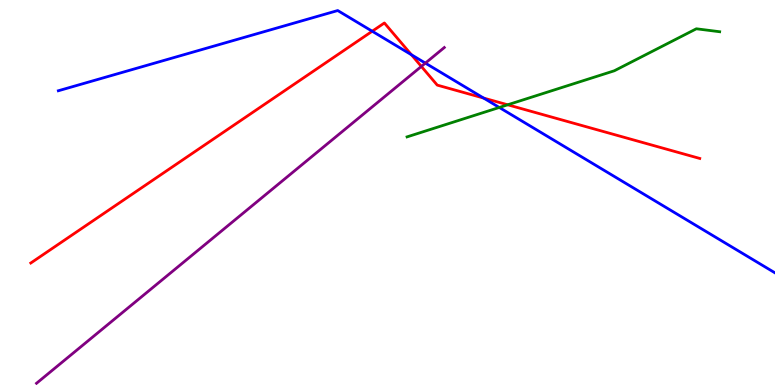[{'lines': ['blue', 'red'], 'intersections': [{'x': 4.8, 'y': 9.19}, {'x': 5.31, 'y': 8.58}, {'x': 6.24, 'y': 7.45}]}, {'lines': ['green', 'red'], 'intersections': [{'x': 6.55, 'y': 7.28}]}, {'lines': ['purple', 'red'], 'intersections': [{'x': 5.44, 'y': 8.27}]}, {'lines': ['blue', 'green'], 'intersections': [{'x': 6.44, 'y': 7.21}]}, {'lines': ['blue', 'purple'], 'intersections': [{'x': 5.49, 'y': 8.36}]}, {'lines': ['green', 'purple'], 'intersections': []}]